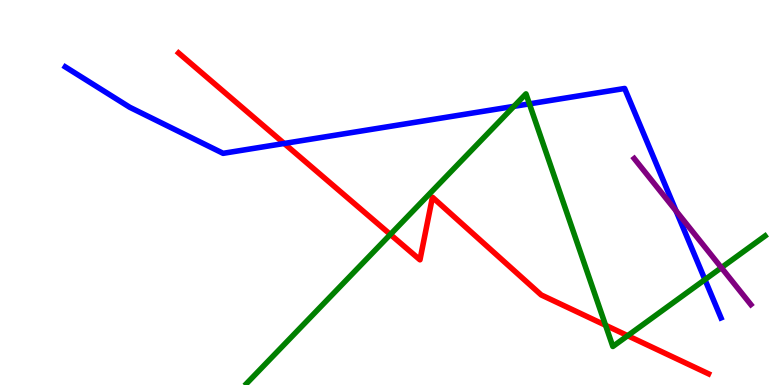[{'lines': ['blue', 'red'], 'intersections': [{'x': 3.67, 'y': 6.27}]}, {'lines': ['green', 'red'], 'intersections': [{'x': 5.04, 'y': 3.91}, {'x': 7.81, 'y': 1.55}, {'x': 8.1, 'y': 1.28}]}, {'lines': ['purple', 'red'], 'intersections': []}, {'lines': ['blue', 'green'], 'intersections': [{'x': 6.63, 'y': 7.24}, {'x': 6.83, 'y': 7.3}, {'x': 9.1, 'y': 2.74}]}, {'lines': ['blue', 'purple'], 'intersections': [{'x': 8.72, 'y': 4.52}]}, {'lines': ['green', 'purple'], 'intersections': [{'x': 9.31, 'y': 3.05}]}]